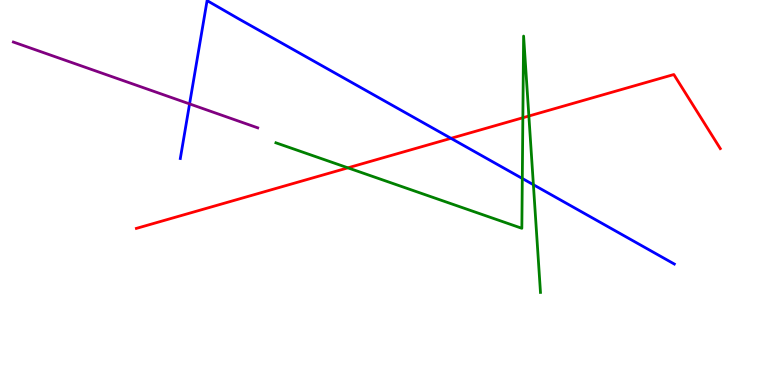[{'lines': ['blue', 'red'], 'intersections': [{'x': 5.82, 'y': 6.41}]}, {'lines': ['green', 'red'], 'intersections': [{'x': 4.49, 'y': 5.64}, {'x': 6.75, 'y': 6.94}, {'x': 6.82, 'y': 6.99}]}, {'lines': ['purple', 'red'], 'intersections': []}, {'lines': ['blue', 'green'], 'intersections': [{'x': 6.74, 'y': 5.36}, {'x': 6.88, 'y': 5.2}]}, {'lines': ['blue', 'purple'], 'intersections': [{'x': 2.45, 'y': 7.3}]}, {'lines': ['green', 'purple'], 'intersections': []}]